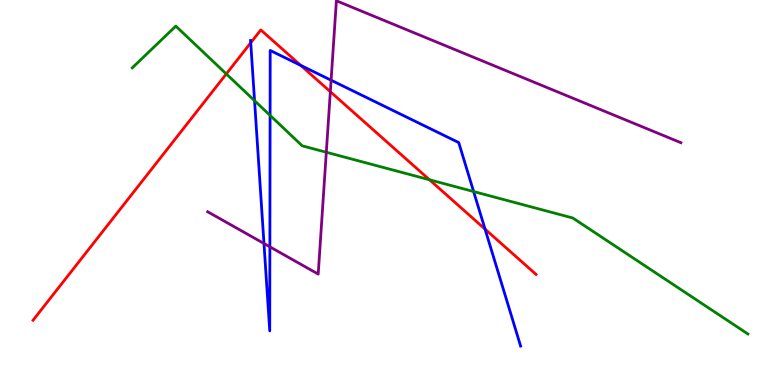[{'lines': ['blue', 'red'], 'intersections': [{'x': 3.24, 'y': 8.89}, {'x': 3.88, 'y': 8.3}, {'x': 6.26, 'y': 4.05}]}, {'lines': ['green', 'red'], 'intersections': [{'x': 2.92, 'y': 8.08}, {'x': 5.54, 'y': 5.33}]}, {'lines': ['purple', 'red'], 'intersections': [{'x': 4.26, 'y': 7.62}]}, {'lines': ['blue', 'green'], 'intersections': [{'x': 3.28, 'y': 7.38}, {'x': 3.49, 'y': 7.0}, {'x': 6.11, 'y': 5.02}]}, {'lines': ['blue', 'purple'], 'intersections': [{'x': 3.41, 'y': 3.68}, {'x': 3.48, 'y': 3.59}, {'x': 4.27, 'y': 7.92}]}, {'lines': ['green', 'purple'], 'intersections': [{'x': 4.21, 'y': 6.05}]}]